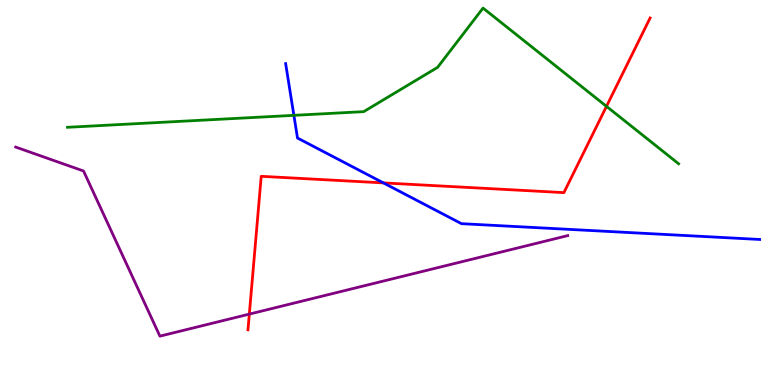[{'lines': ['blue', 'red'], 'intersections': [{'x': 4.95, 'y': 5.25}]}, {'lines': ['green', 'red'], 'intersections': [{'x': 7.83, 'y': 7.24}]}, {'lines': ['purple', 'red'], 'intersections': [{'x': 3.22, 'y': 1.84}]}, {'lines': ['blue', 'green'], 'intersections': [{'x': 3.79, 'y': 7.0}]}, {'lines': ['blue', 'purple'], 'intersections': []}, {'lines': ['green', 'purple'], 'intersections': []}]